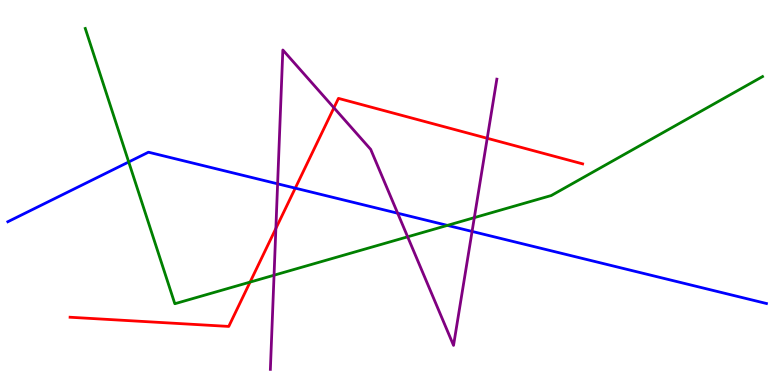[{'lines': ['blue', 'red'], 'intersections': [{'x': 3.81, 'y': 5.11}]}, {'lines': ['green', 'red'], 'intersections': [{'x': 3.23, 'y': 2.67}]}, {'lines': ['purple', 'red'], 'intersections': [{'x': 3.56, 'y': 4.07}, {'x': 4.31, 'y': 7.2}, {'x': 6.29, 'y': 6.41}]}, {'lines': ['blue', 'green'], 'intersections': [{'x': 1.66, 'y': 5.79}, {'x': 5.77, 'y': 4.15}]}, {'lines': ['blue', 'purple'], 'intersections': [{'x': 3.58, 'y': 5.23}, {'x': 5.13, 'y': 4.46}, {'x': 6.09, 'y': 3.99}]}, {'lines': ['green', 'purple'], 'intersections': [{'x': 3.54, 'y': 2.85}, {'x': 5.26, 'y': 3.85}, {'x': 6.12, 'y': 4.35}]}]